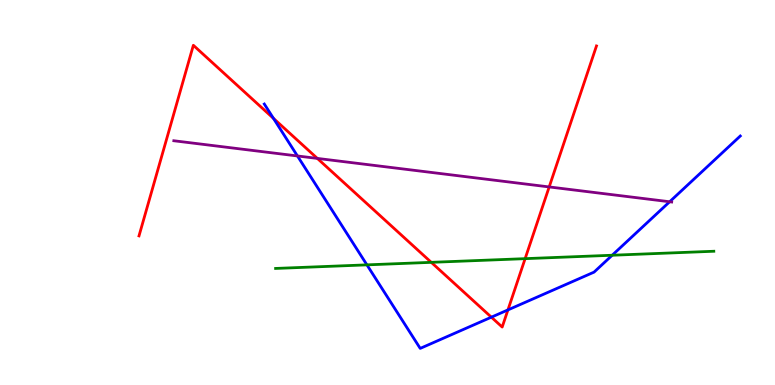[{'lines': ['blue', 'red'], 'intersections': [{'x': 3.53, 'y': 6.93}, {'x': 6.34, 'y': 1.76}, {'x': 6.55, 'y': 1.95}]}, {'lines': ['green', 'red'], 'intersections': [{'x': 5.56, 'y': 3.19}, {'x': 6.78, 'y': 3.28}]}, {'lines': ['purple', 'red'], 'intersections': [{'x': 4.09, 'y': 5.89}, {'x': 7.09, 'y': 5.14}]}, {'lines': ['blue', 'green'], 'intersections': [{'x': 4.73, 'y': 3.12}, {'x': 7.9, 'y': 3.37}]}, {'lines': ['blue', 'purple'], 'intersections': [{'x': 3.84, 'y': 5.95}, {'x': 8.64, 'y': 4.76}]}, {'lines': ['green', 'purple'], 'intersections': []}]